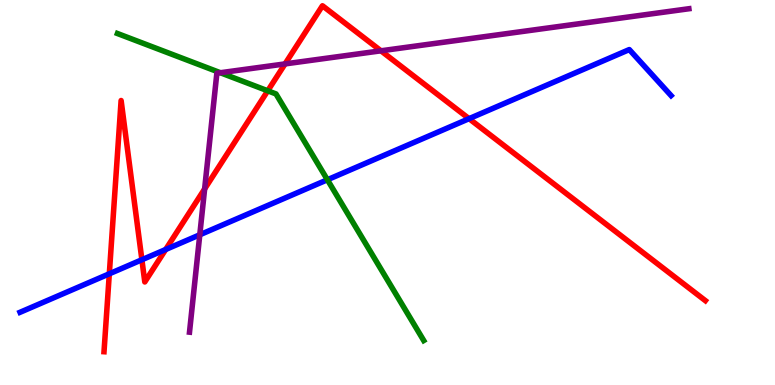[{'lines': ['blue', 'red'], 'intersections': [{'x': 1.41, 'y': 2.89}, {'x': 1.83, 'y': 3.25}, {'x': 2.14, 'y': 3.52}, {'x': 6.05, 'y': 6.92}]}, {'lines': ['green', 'red'], 'intersections': [{'x': 3.45, 'y': 7.64}]}, {'lines': ['purple', 'red'], 'intersections': [{'x': 2.64, 'y': 5.09}, {'x': 3.68, 'y': 8.34}, {'x': 4.92, 'y': 8.68}]}, {'lines': ['blue', 'green'], 'intersections': [{'x': 4.22, 'y': 5.33}]}, {'lines': ['blue', 'purple'], 'intersections': [{'x': 2.58, 'y': 3.9}]}, {'lines': ['green', 'purple'], 'intersections': [{'x': 2.84, 'y': 8.11}]}]